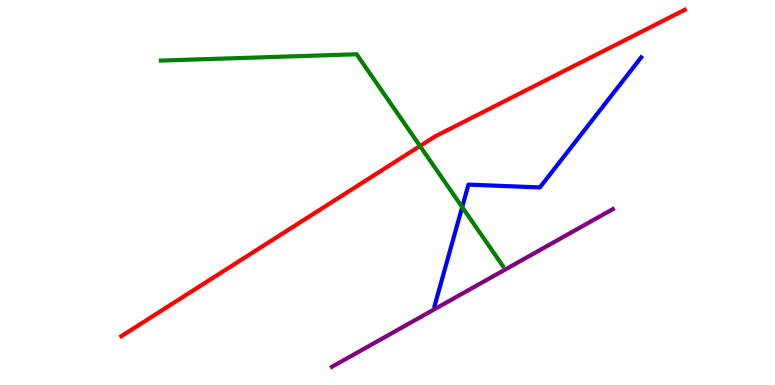[{'lines': ['blue', 'red'], 'intersections': []}, {'lines': ['green', 'red'], 'intersections': [{'x': 5.42, 'y': 6.21}]}, {'lines': ['purple', 'red'], 'intersections': []}, {'lines': ['blue', 'green'], 'intersections': [{'x': 5.96, 'y': 4.62}]}, {'lines': ['blue', 'purple'], 'intersections': []}, {'lines': ['green', 'purple'], 'intersections': []}]